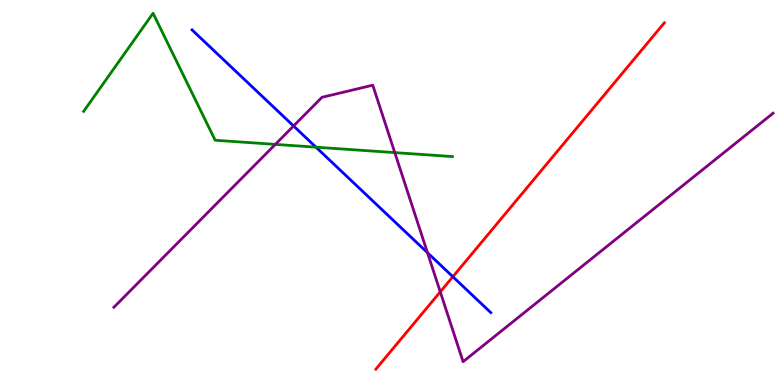[{'lines': ['blue', 'red'], 'intersections': [{'x': 5.84, 'y': 2.81}]}, {'lines': ['green', 'red'], 'intersections': []}, {'lines': ['purple', 'red'], 'intersections': [{'x': 5.68, 'y': 2.42}]}, {'lines': ['blue', 'green'], 'intersections': [{'x': 4.08, 'y': 6.18}]}, {'lines': ['blue', 'purple'], 'intersections': [{'x': 3.79, 'y': 6.73}, {'x': 5.52, 'y': 3.44}]}, {'lines': ['green', 'purple'], 'intersections': [{'x': 3.55, 'y': 6.25}, {'x': 5.09, 'y': 6.04}]}]